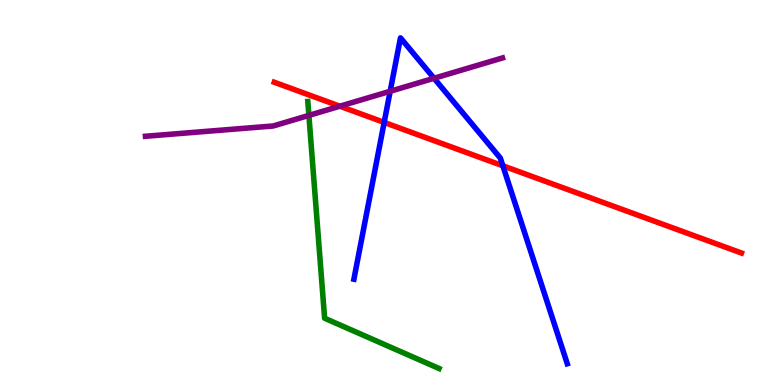[{'lines': ['blue', 'red'], 'intersections': [{'x': 4.96, 'y': 6.82}, {'x': 6.49, 'y': 5.69}]}, {'lines': ['green', 'red'], 'intersections': []}, {'lines': ['purple', 'red'], 'intersections': [{'x': 4.38, 'y': 7.24}]}, {'lines': ['blue', 'green'], 'intersections': []}, {'lines': ['blue', 'purple'], 'intersections': [{'x': 5.03, 'y': 7.63}, {'x': 5.6, 'y': 7.97}]}, {'lines': ['green', 'purple'], 'intersections': [{'x': 3.99, 'y': 7.0}]}]